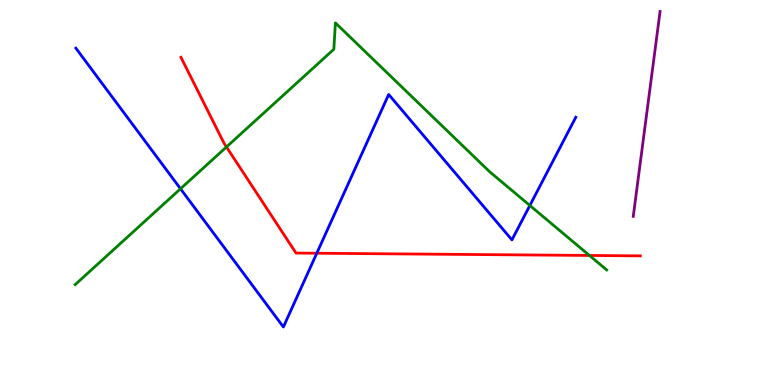[{'lines': ['blue', 'red'], 'intersections': [{'x': 4.09, 'y': 3.42}]}, {'lines': ['green', 'red'], 'intersections': [{'x': 2.92, 'y': 6.18}, {'x': 7.61, 'y': 3.36}]}, {'lines': ['purple', 'red'], 'intersections': []}, {'lines': ['blue', 'green'], 'intersections': [{'x': 2.33, 'y': 5.1}, {'x': 6.84, 'y': 4.66}]}, {'lines': ['blue', 'purple'], 'intersections': []}, {'lines': ['green', 'purple'], 'intersections': []}]